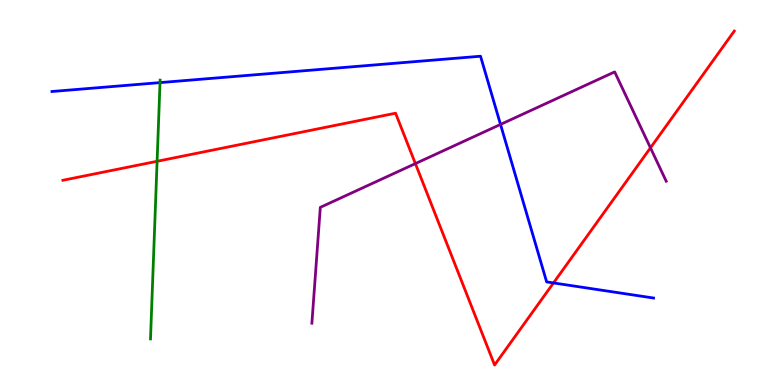[{'lines': ['blue', 'red'], 'intersections': [{'x': 7.14, 'y': 2.65}]}, {'lines': ['green', 'red'], 'intersections': [{'x': 2.03, 'y': 5.81}]}, {'lines': ['purple', 'red'], 'intersections': [{'x': 5.36, 'y': 5.75}, {'x': 8.39, 'y': 6.16}]}, {'lines': ['blue', 'green'], 'intersections': [{'x': 2.06, 'y': 7.85}]}, {'lines': ['blue', 'purple'], 'intersections': [{'x': 6.46, 'y': 6.77}]}, {'lines': ['green', 'purple'], 'intersections': []}]